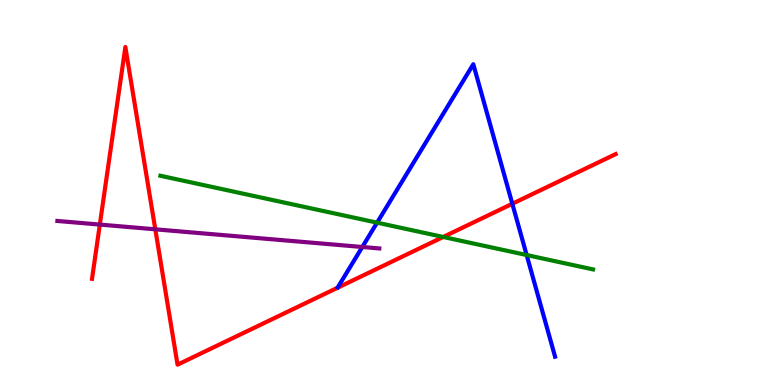[{'lines': ['blue', 'red'], 'intersections': [{'x': 6.61, 'y': 4.71}]}, {'lines': ['green', 'red'], 'intersections': [{'x': 5.72, 'y': 3.84}]}, {'lines': ['purple', 'red'], 'intersections': [{'x': 1.29, 'y': 4.17}, {'x': 2.0, 'y': 4.04}]}, {'lines': ['blue', 'green'], 'intersections': [{'x': 4.87, 'y': 4.22}, {'x': 6.8, 'y': 3.38}]}, {'lines': ['blue', 'purple'], 'intersections': [{'x': 4.67, 'y': 3.58}]}, {'lines': ['green', 'purple'], 'intersections': []}]